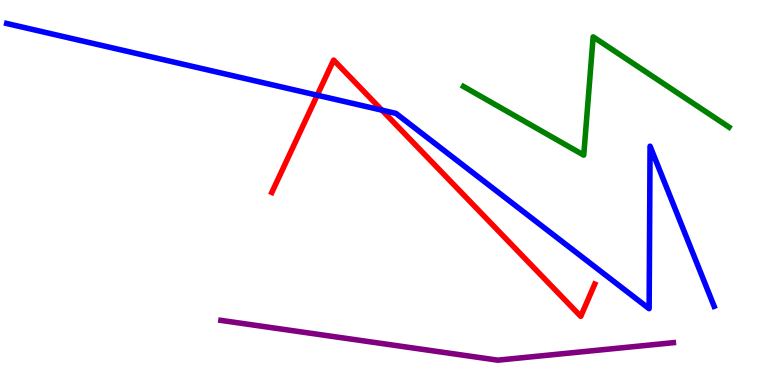[{'lines': ['blue', 'red'], 'intersections': [{'x': 4.09, 'y': 7.53}, {'x': 4.93, 'y': 7.14}]}, {'lines': ['green', 'red'], 'intersections': []}, {'lines': ['purple', 'red'], 'intersections': []}, {'lines': ['blue', 'green'], 'intersections': []}, {'lines': ['blue', 'purple'], 'intersections': []}, {'lines': ['green', 'purple'], 'intersections': []}]